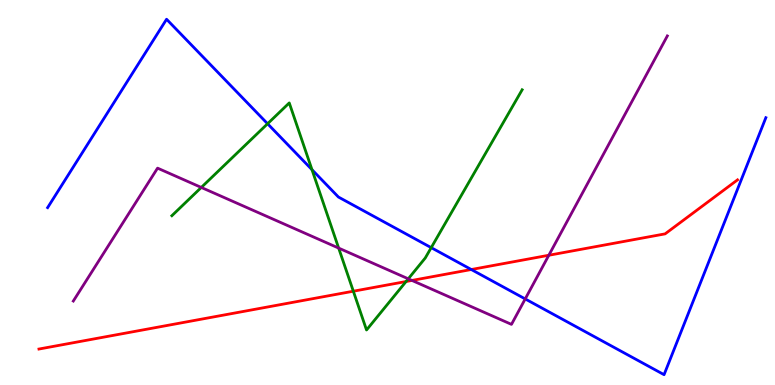[{'lines': ['blue', 'red'], 'intersections': [{'x': 6.08, 'y': 3.0}]}, {'lines': ['green', 'red'], 'intersections': [{'x': 4.56, 'y': 2.44}, {'x': 5.24, 'y': 2.69}]}, {'lines': ['purple', 'red'], 'intersections': [{'x': 5.32, 'y': 2.72}, {'x': 7.08, 'y': 3.37}]}, {'lines': ['blue', 'green'], 'intersections': [{'x': 3.45, 'y': 6.79}, {'x': 4.03, 'y': 5.59}, {'x': 5.56, 'y': 3.57}]}, {'lines': ['blue', 'purple'], 'intersections': [{'x': 6.78, 'y': 2.24}]}, {'lines': ['green', 'purple'], 'intersections': [{'x': 2.6, 'y': 5.13}, {'x': 4.37, 'y': 3.56}, {'x': 5.27, 'y': 2.76}]}]